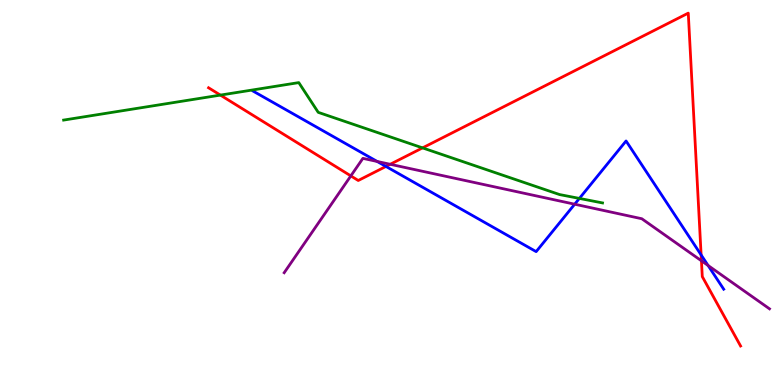[{'lines': ['blue', 'red'], 'intersections': [{'x': 4.98, 'y': 5.68}, {'x': 9.05, 'y': 3.38}]}, {'lines': ['green', 'red'], 'intersections': [{'x': 2.84, 'y': 7.53}, {'x': 5.45, 'y': 6.16}]}, {'lines': ['purple', 'red'], 'intersections': [{'x': 4.53, 'y': 5.43}, {'x': 5.03, 'y': 5.73}, {'x': 9.05, 'y': 3.23}]}, {'lines': ['blue', 'green'], 'intersections': [{'x': 7.48, 'y': 4.85}]}, {'lines': ['blue', 'purple'], 'intersections': [{'x': 4.87, 'y': 5.81}, {'x': 7.42, 'y': 4.7}, {'x': 9.14, 'y': 3.1}]}, {'lines': ['green', 'purple'], 'intersections': []}]